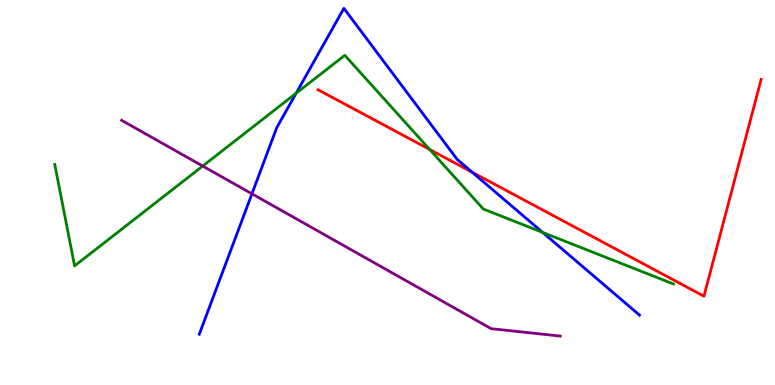[{'lines': ['blue', 'red'], 'intersections': [{'x': 6.09, 'y': 5.53}]}, {'lines': ['green', 'red'], 'intersections': [{'x': 5.54, 'y': 6.12}]}, {'lines': ['purple', 'red'], 'intersections': []}, {'lines': ['blue', 'green'], 'intersections': [{'x': 3.82, 'y': 7.58}, {'x': 7.0, 'y': 3.96}]}, {'lines': ['blue', 'purple'], 'intersections': [{'x': 3.25, 'y': 4.97}]}, {'lines': ['green', 'purple'], 'intersections': [{'x': 2.62, 'y': 5.69}]}]